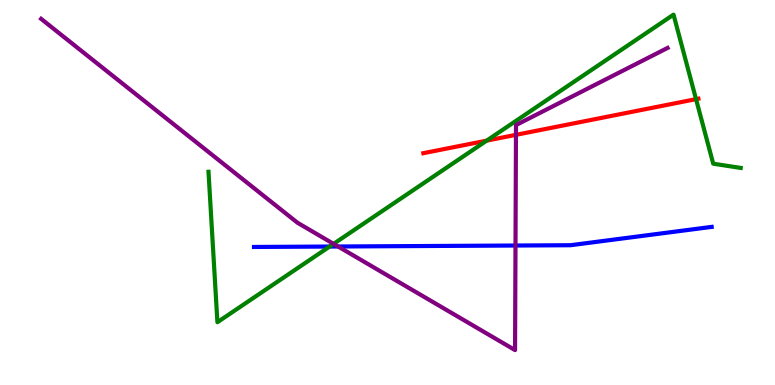[{'lines': ['blue', 'red'], 'intersections': []}, {'lines': ['green', 'red'], 'intersections': [{'x': 6.28, 'y': 6.35}, {'x': 8.98, 'y': 7.42}]}, {'lines': ['purple', 'red'], 'intersections': [{'x': 6.66, 'y': 6.5}]}, {'lines': ['blue', 'green'], 'intersections': [{'x': 4.25, 'y': 3.6}]}, {'lines': ['blue', 'purple'], 'intersections': [{'x': 4.36, 'y': 3.6}, {'x': 6.65, 'y': 3.62}]}, {'lines': ['green', 'purple'], 'intersections': [{'x': 4.3, 'y': 3.67}]}]